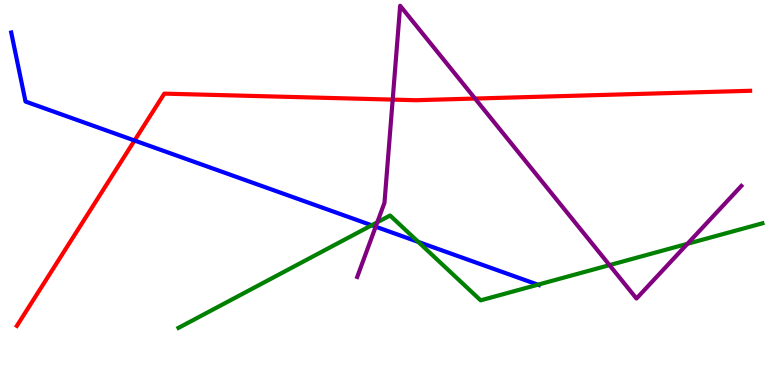[{'lines': ['blue', 'red'], 'intersections': [{'x': 1.74, 'y': 6.35}]}, {'lines': ['green', 'red'], 'intersections': []}, {'lines': ['purple', 'red'], 'intersections': [{'x': 5.07, 'y': 7.41}, {'x': 6.13, 'y': 7.44}]}, {'lines': ['blue', 'green'], 'intersections': [{'x': 4.8, 'y': 4.15}, {'x': 5.4, 'y': 3.72}, {'x': 6.94, 'y': 2.61}]}, {'lines': ['blue', 'purple'], 'intersections': [{'x': 4.85, 'y': 4.11}]}, {'lines': ['green', 'purple'], 'intersections': [{'x': 4.87, 'y': 4.23}, {'x': 7.86, 'y': 3.11}, {'x': 8.87, 'y': 3.67}]}]